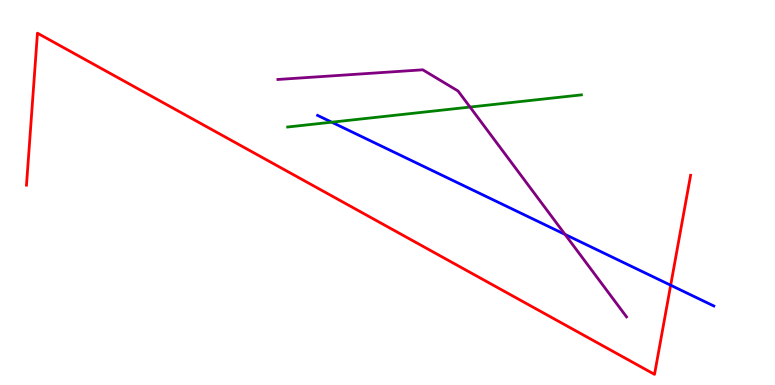[{'lines': ['blue', 'red'], 'intersections': [{'x': 8.65, 'y': 2.59}]}, {'lines': ['green', 'red'], 'intersections': []}, {'lines': ['purple', 'red'], 'intersections': []}, {'lines': ['blue', 'green'], 'intersections': [{'x': 4.28, 'y': 6.83}]}, {'lines': ['blue', 'purple'], 'intersections': [{'x': 7.29, 'y': 3.91}]}, {'lines': ['green', 'purple'], 'intersections': [{'x': 6.06, 'y': 7.22}]}]